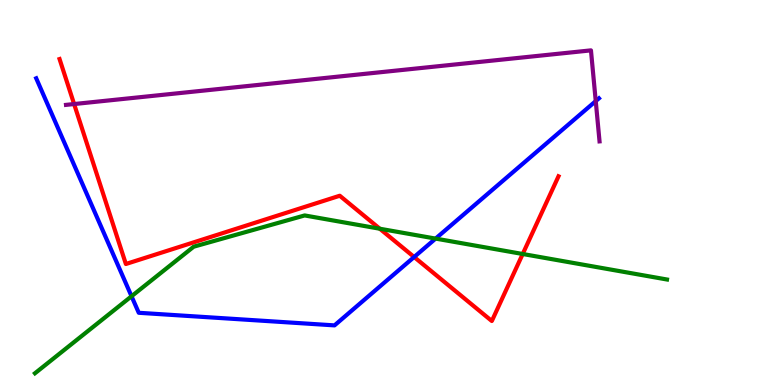[{'lines': ['blue', 'red'], 'intersections': [{'x': 5.34, 'y': 3.32}]}, {'lines': ['green', 'red'], 'intersections': [{'x': 4.9, 'y': 4.06}, {'x': 6.74, 'y': 3.4}]}, {'lines': ['purple', 'red'], 'intersections': [{'x': 0.956, 'y': 7.3}]}, {'lines': ['blue', 'green'], 'intersections': [{'x': 1.7, 'y': 2.3}, {'x': 5.62, 'y': 3.8}]}, {'lines': ['blue', 'purple'], 'intersections': [{'x': 7.69, 'y': 7.37}]}, {'lines': ['green', 'purple'], 'intersections': []}]